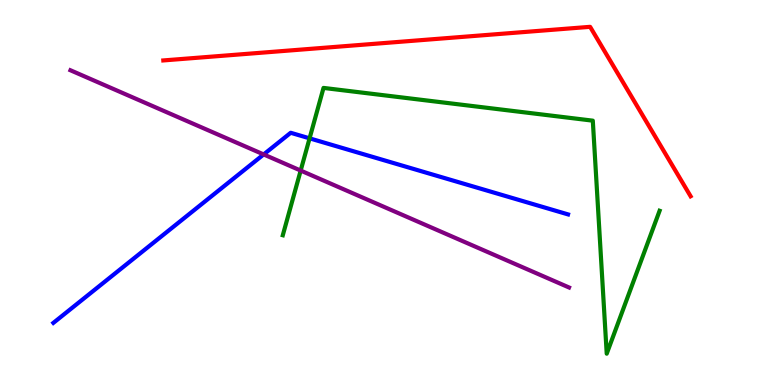[{'lines': ['blue', 'red'], 'intersections': []}, {'lines': ['green', 'red'], 'intersections': []}, {'lines': ['purple', 'red'], 'intersections': []}, {'lines': ['blue', 'green'], 'intersections': [{'x': 3.99, 'y': 6.41}]}, {'lines': ['blue', 'purple'], 'intersections': [{'x': 3.4, 'y': 5.99}]}, {'lines': ['green', 'purple'], 'intersections': [{'x': 3.88, 'y': 5.57}]}]